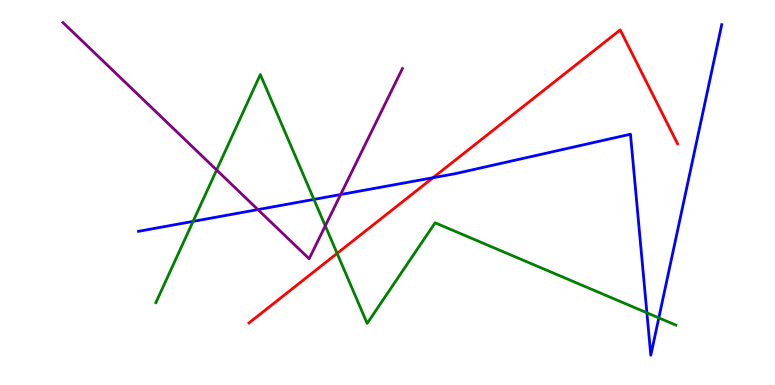[{'lines': ['blue', 'red'], 'intersections': [{'x': 5.59, 'y': 5.38}]}, {'lines': ['green', 'red'], 'intersections': [{'x': 4.35, 'y': 3.42}]}, {'lines': ['purple', 'red'], 'intersections': []}, {'lines': ['blue', 'green'], 'intersections': [{'x': 2.49, 'y': 4.25}, {'x': 4.05, 'y': 4.82}, {'x': 8.35, 'y': 1.88}, {'x': 8.5, 'y': 1.74}]}, {'lines': ['blue', 'purple'], 'intersections': [{'x': 3.33, 'y': 4.56}, {'x': 4.4, 'y': 4.95}]}, {'lines': ['green', 'purple'], 'intersections': [{'x': 2.8, 'y': 5.58}, {'x': 4.2, 'y': 4.13}]}]